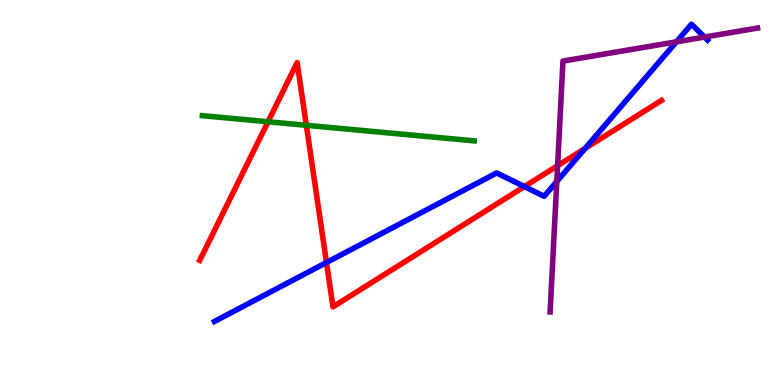[{'lines': ['blue', 'red'], 'intersections': [{'x': 4.21, 'y': 3.18}, {'x': 6.77, 'y': 5.15}, {'x': 7.55, 'y': 6.14}]}, {'lines': ['green', 'red'], 'intersections': [{'x': 3.46, 'y': 6.84}, {'x': 3.95, 'y': 6.75}]}, {'lines': ['purple', 'red'], 'intersections': [{'x': 7.19, 'y': 5.7}]}, {'lines': ['blue', 'green'], 'intersections': []}, {'lines': ['blue', 'purple'], 'intersections': [{'x': 7.18, 'y': 5.29}, {'x': 8.73, 'y': 8.91}, {'x': 9.09, 'y': 9.04}]}, {'lines': ['green', 'purple'], 'intersections': []}]